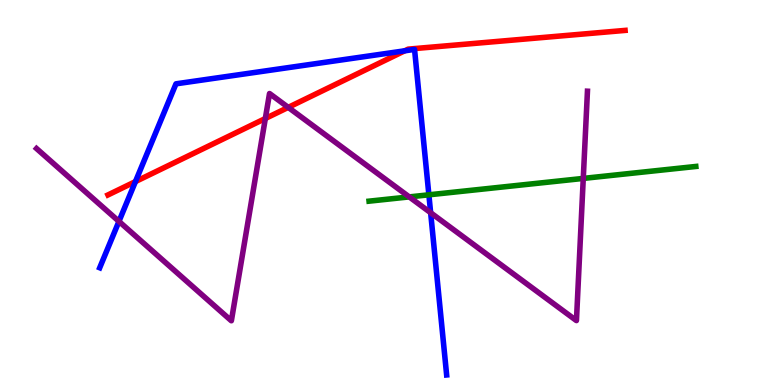[{'lines': ['blue', 'red'], 'intersections': [{'x': 1.75, 'y': 5.28}, {'x': 5.22, 'y': 8.68}]}, {'lines': ['green', 'red'], 'intersections': []}, {'lines': ['purple', 'red'], 'intersections': [{'x': 3.42, 'y': 6.92}, {'x': 3.72, 'y': 7.21}]}, {'lines': ['blue', 'green'], 'intersections': [{'x': 5.53, 'y': 4.94}]}, {'lines': ['blue', 'purple'], 'intersections': [{'x': 1.53, 'y': 4.25}, {'x': 5.56, 'y': 4.47}]}, {'lines': ['green', 'purple'], 'intersections': [{'x': 5.28, 'y': 4.89}, {'x': 7.53, 'y': 5.37}]}]